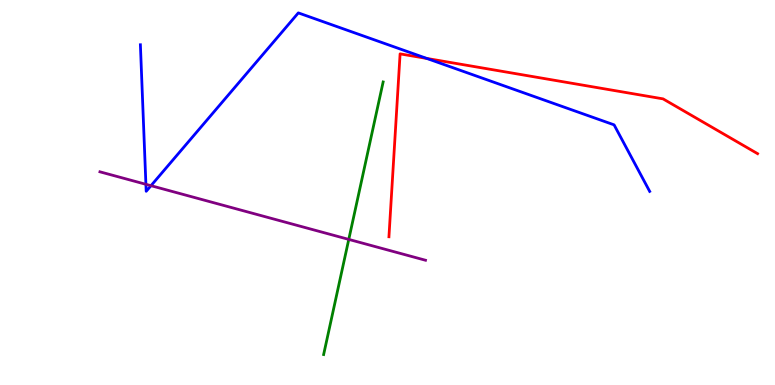[{'lines': ['blue', 'red'], 'intersections': [{'x': 5.51, 'y': 8.48}]}, {'lines': ['green', 'red'], 'intersections': []}, {'lines': ['purple', 'red'], 'intersections': []}, {'lines': ['blue', 'green'], 'intersections': []}, {'lines': ['blue', 'purple'], 'intersections': [{'x': 1.88, 'y': 5.21}, {'x': 1.95, 'y': 5.18}]}, {'lines': ['green', 'purple'], 'intersections': [{'x': 4.5, 'y': 3.78}]}]